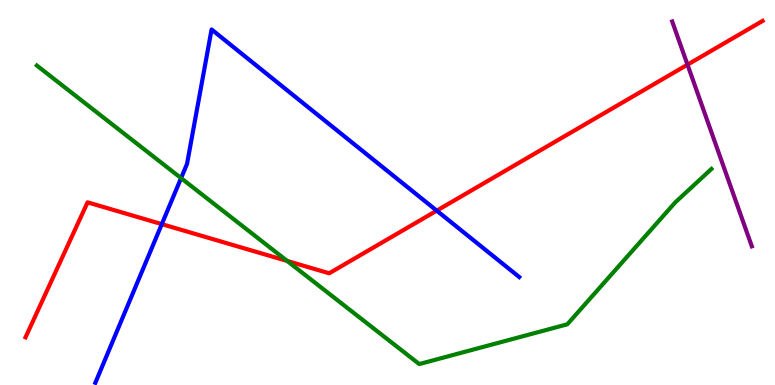[{'lines': ['blue', 'red'], 'intersections': [{'x': 2.09, 'y': 4.18}, {'x': 5.64, 'y': 4.53}]}, {'lines': ['green', 'red'], 'intersections': [{'x': 3.71, 'y': 3.22}]}, {'lines': ['purple', 'red'], 'intersections': [{'x': 8.87, 'y': 8.32}]}, {'lines': ['blue', 'green'], 'intersections': [{'x': 2.34, 'y': 5.37}]}, {'lines': ['blue', 'purple'], 'intersections': []}, {'lines': ['green', 'purple'], 'intersections': []}]